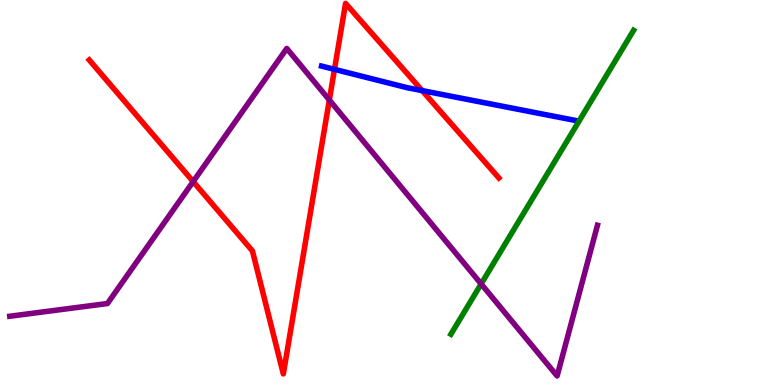[{'lines': ['blue', 'red'], 'intersections': [{'x': 4.32, 'y': 8.2}, {'x': 5.45, 'y': 7.65}]}, {'lines': ['green', 'red'], 'intersections': []}, {'lines': ['purple', 'red'], 'intersections': [{'x': 2.49, 'y': 5.28}, {'x': 4.25, 'y': 7.4}]}, {'lines': ['blue', 'green'], 'intersections': []}, {'lines': ['blue', 'purple'], 'intersections': []}, {'lines': ['green', 'purple'], 'intersections': [{'x': 6.21, 'y': 2.63}]}]